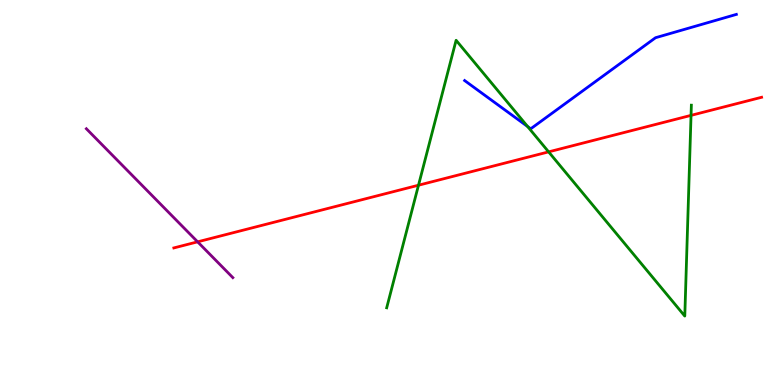[{'lines': ['blue', 'red'], 'intersections': []}, {'lines': ['green', 'red'], 'intersections': [{'x': 5.4, 'y': 5.19}, {'x': 7.08, 'y': 6.06}, {'x': 8.92, 'y': 7.0}]}, {'lines': ['purple', 'red'], 'intersections': [{'x': 2.55, 'y': 3.72}]}, {'lines': ['blue', 'green'], 'intersections': [{'x': 6.81, 'y': 6.71}]}, {'lines': ['blue', 'purple'], 'intersections': []}, {'lines': ['green', 'purple'], 'intersections': []}]